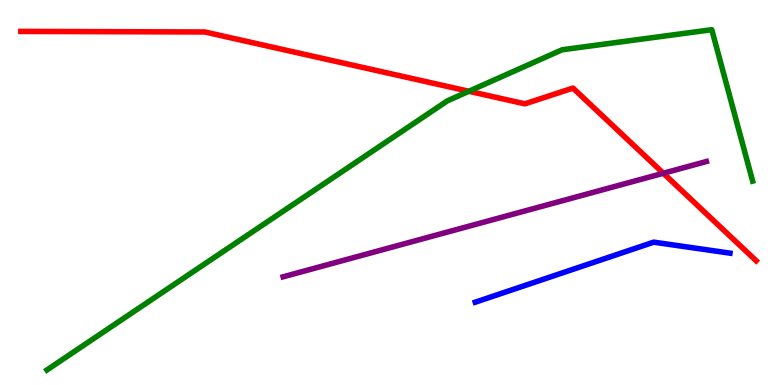[{'lines': ['blue', 'red'], 'intersections': []}, {'lines': ['green', 'red'], 'intersections': [{'x': 6.05, 'y': 7.63}]}, {'lines': ['purple', 'red'], 'intersections': [{'x': 8.56, 'y': 5.5}]}, {'lines': ['blue', 'green'], 'intersections': []}, {'lines': ['blue', 'purple'], 'intersections': []}, {'lines': ['green', 'purple'], 'intersections': []}]